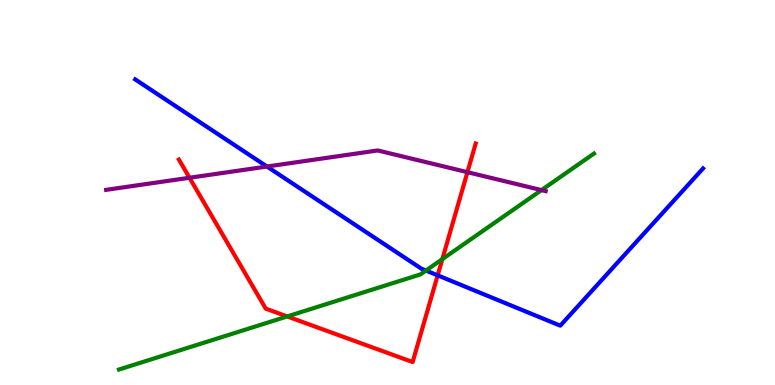[{'lines': ['blue', 'red'], 'intersections': [{'x': 5.65, 'y': 2.85}]}, {'lines': ['green', 'red'], 'intersections': [{'x': 3.71, 'y': 1.78}, {'x': 5.71, 'y': 3.27}]}, {'lines': ['purple', 'red'], 'intersections': [{'x': 2.45, 'y': 5.38}, {'x': 6.03, 'y': 5.53}]}, {'lines': ['blue', 'green'], 'intersections': [{'x': 5.5, 'y': 2.97}]}, {'lines': ['blue', 'purple'], 'intersections': [{'x': 3.44, 'y': 5.67}]}, {'lines': ['green', 'purple'], 'intersections': [{'x': 6.99, 'y': 5.06}]}]